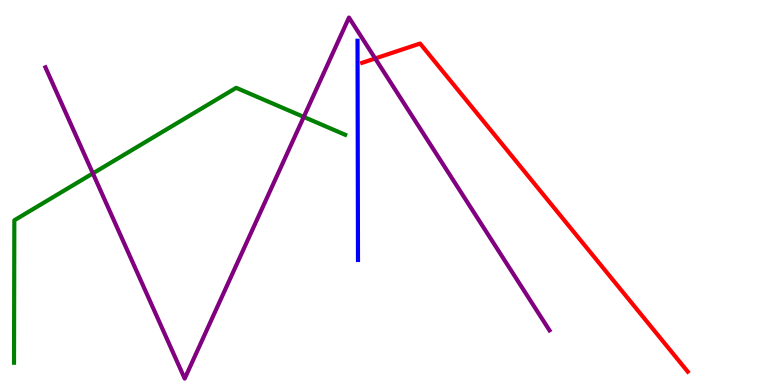[{'lines': ['blue', 'red'], 'intersections': []}, {'lines': ['green', 'red'], 'intersections': []}, {'lines': ['purple', 'red'], 'intersections': [{'x': 4.84, 'y': 8.48}]}, {'lines': ['blue', 'green'], 'intersections': []}, {'lines': ['blue', 'purple'], 'intersections': []}, {'lines': ['green', 'purple'], 'intersections': [{'x': 1.2, 'y': 5.5}, {'x': 3.92, 'y': 6.96}]}]